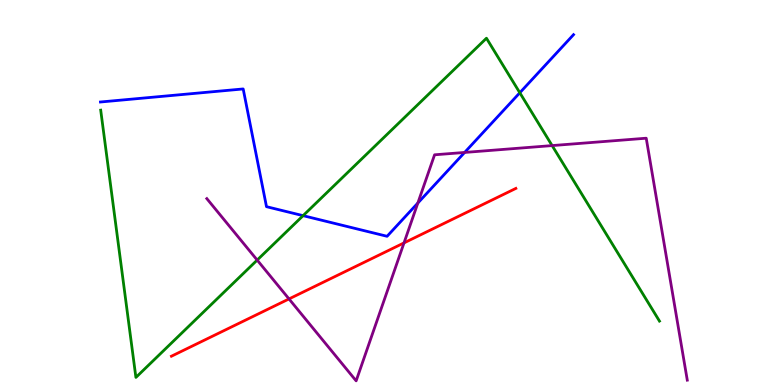[{'lines': ['blue', 'red'], 'intersections': []}, {'lines': ['green', 'red'], 'intersections': []}, {'lines': ['purple', 'red'], 'intersections': [{'x': 3.73, 'y': 2.24}, {'x': 5.21, 'y': 3.69}]}, {'lines': ['blue', 'green'], 'intersections': [{'x': 3.91, 'y': 4.4}, {'x': 6.71, 'y': 7.59}]}, {'lines': ['blue', 'purple'], 'intersections': [{'x': 5.39, 'y': 4.73}, {'x': 6.0, 'y': 6.04}]}, {'lines': ['green', 'purple'], 'intersections': [{'x': 3.32, 'y': 3.24}, {'x': 7.12, 'y': 6.22}]}]